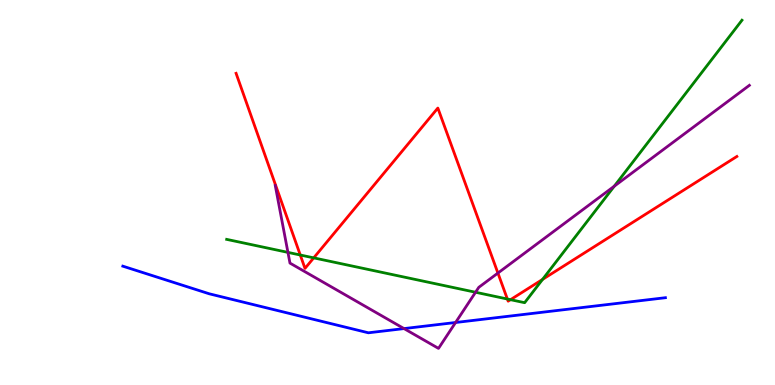[{'lines': ['blue', 'red'], 'intersections': []}, {'lines': ['green', 'red'], 'intersections': [{'x': 3.87, 'y': 3.38}, {'x': 4.05, 'y': 3.3}, {'x': 6.55, 'y': 2.23}, {'x': 6.59, 'y': 2.22}, {'x': 7.0, 'y': 2.74}]}, {'lines': ['purple', 'red'], 'intersections': [{'x': 6.42, 'y': 2.91}]}, {'lines': ['blue', 'green'], 'intersections': []}, {'lines': ['blue', 'purple'], 'intersections': [{'x': 5.21, 'y': 1.47}, {'x': 5.88, 'y': 1.62}]}, {'lines': ['green', 'purple'], 'intersections': [{'x': 3.72, 'y': 3.44}, {'x': 6.14, 'y': 2.41}, {'x': 7.93, 'y': 5.16}]}]